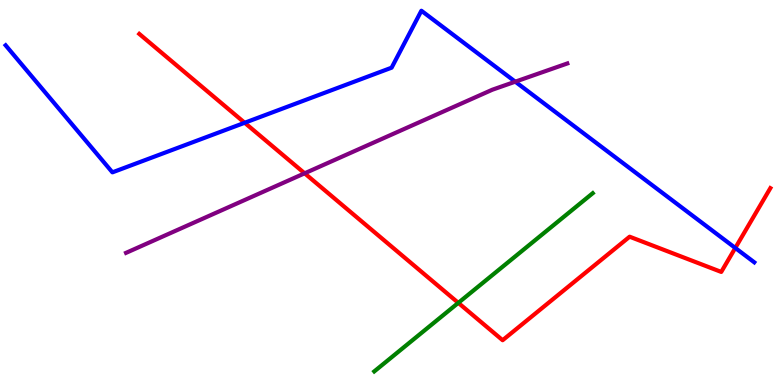[{'lines': ['blue', 'red'], 'intersections': [{'x': 3.16, 'y': 6.81}, {'x': 9.49, 'y': 3.56}]}, {'lines': ['green', 'red'], 'intersections': [{'x': 5.91, 'y': 2.13}]}, {'lines': ['purple', 'red'], 'intersections': [{'x': 3.93, 'y': 5.5}]}, {'lines': ['blue', 'green'], 'intersections': []}, {'lines': ['blue', 'purple'], 'intersections': [{'x': 6.65, 'y': 7.88}]}, {'lines': ['green', 'purple'], 'intersections': []}]